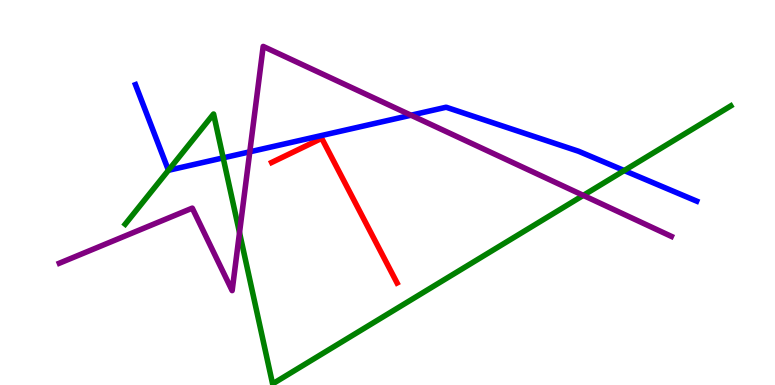[{'lines': ['blue', 'red'], 'intersections': []}, {'lines': ['green', 'red'], 'intersections': []}, {'lines': ['purple', 'red'], 'intersections': []}, {'lines': ['blue', 'green'], 'intersections': [{'x': 2.17, 'y': 5.58}, {'x': 2.88, 'y': 5.9}, {'x': 8.05, 'y': 5.57}]}, {'lines': ['blue', 'purple'], 'intersections': [{'x': 3.22, 'y': 6.06}, {'x': 5.3, 'y': 7.01}]}, {'lines': ['green', 'purple'], 'intersections': [{'x': 3.09, 'y': 3.96}, {'x': 7.53, 'y': 4.93}]}]